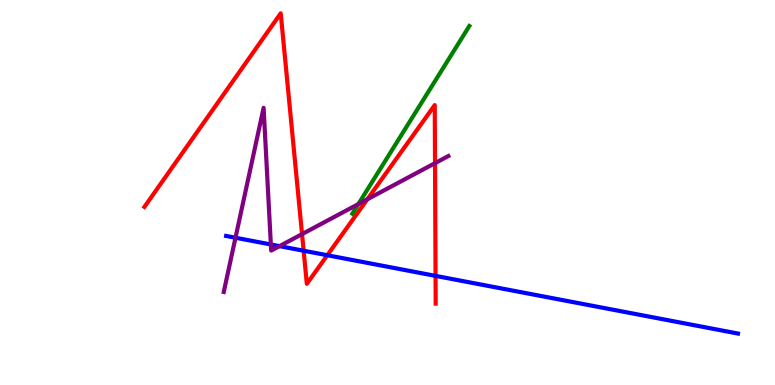[{'lines': ['blue', 'red'], 'intersections': [{'x': 3.92, 'y': 3.49}, {'x': 4.22, 'y': 3.37}, {'x': 5.62, 'y': 2.83}]}, {'lines': ['green', 'red'], 'intersections': []}, {'lines': ['purple', 'red'], 'intersections': [{'x': 3.9, 'y': 3.92}, {'x': 4.74, 'y': 4.82}, {'x': 5.61, 'y': 5.76}]}, {'lines': ['blue', 'green'], 'intersections': []}, {'lines': ['blue', 'purple'], 'intersections': [{'x': 3.04, 'y': 3.83}, {'x': 3.49, 'y': 3.65}, {'x': 3.61, 'y': 3.61}]}, {'lines': ['green', 'purple'], 'intersections': [{'x': 4.62, 'y': 4.7}]}]